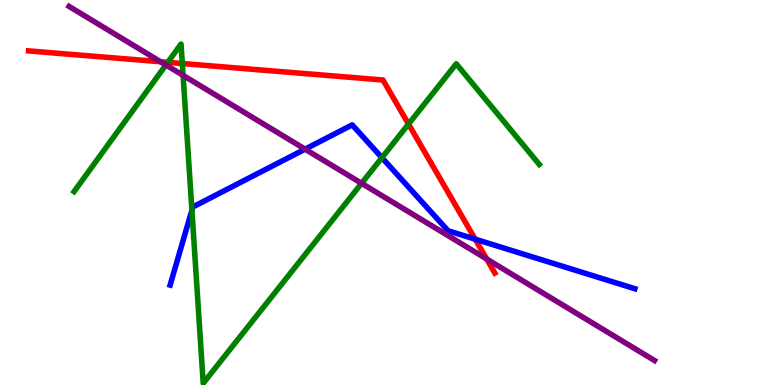[{'lines': ['blue', 'red'], 'intersections': [{'x': 6.13, 'y': 3.79}]}, {'lines': ['green', 'red'], 'intersections': [{'x': 2.17, 'y': 8.38}, {'x': 2.35, 'y': 8.35}, {'x': 5.27, 'y': 6.78}]}, {'lines': ['purple', 'red'], 'intersections': [{'x': 2.07, 'y': 8.4}, {'x': 6.28, 'y': 3.27}]}, {'lines': ['blue', 'green'], 'intersections': [{'x': 2.48, 'y': 4.54}, {'x': 4.93, 'y': 5.9}]}, {'lines': ['blue', 'purple'], 'intersections': [{'x': 3.94, 'y': 6.13}]}, {'lines': ['green', 'purple'], 'intersections': [{'x': 2.14, 'y': 8.31}, {'x': 2.36, 'y': 8.04}, {'x': 4.67, 'y': 5.24}]}]